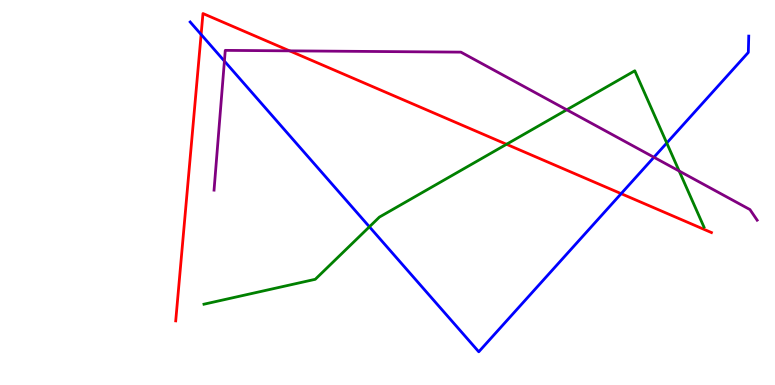[{'lines': ['blue', 'red'], 'intersections': [{'x': 2.6, 'y': 9.1}, {'x': 8.01, 'y': 4.97}]}, {'lines': ['green', 'red'], 'intersections': [{'x': 6.54, 'y': 6.25}]}, {'lines': ['purple', 'red'], 'intersections': [{'x': 3.74, 'y': 8.68}]}, {'lines': ['blue', 'green'], 'intersections': [{'x': 4.77, 'y': 4.11}, {'x': 8.6, 'y': 6.29}]}, {'lines': ['blue', 'purple'], 'intersections': [{'x': 2.9, 'y': 8.41}, {'x': 8.44, 'y': 5.92}]}, {'lines': ['green', 'purple'], 'intersections': [{'x': 7.31, 'y': 7.15}, {'x': 8.76, 'y': 5.56}]}]